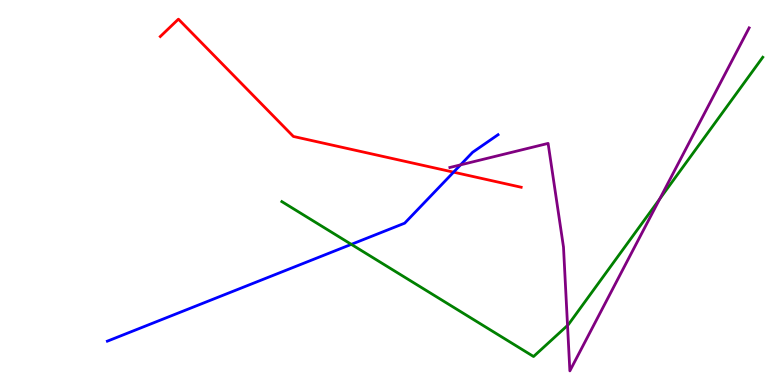[{'lines': ['blue', 'red'], 'intersections': [{'x': 5.85, 'y': 5.53}]}, {'lines': ['green', 'red'], 'intersections': []}, {'lines': ['purple', 'red'], 'intersections': []}, {'lines': ['blue', 'green'], 'intersections': [{'x': 4.53, 'y': 3.65}]}, {'lines': ['blue', 'purple'], 'intersections': [{'x': 5.94, 'y': 5.72}]}, {'lines': ['green', 'purple'], 'intersections': [{'x': 7.32, 'y': 1.55}, {'x': 8.51, 'y': 4.83}]}]